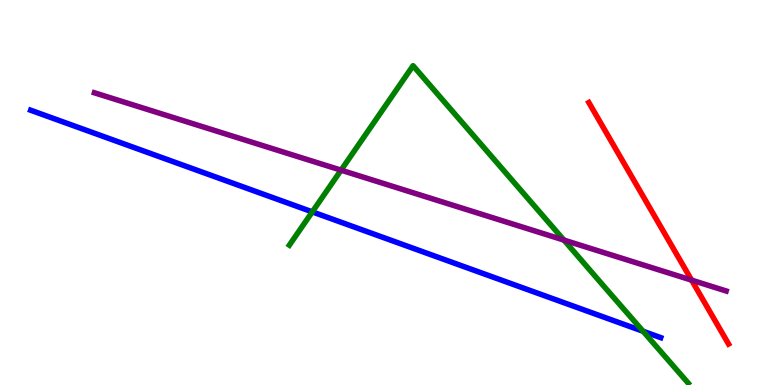[{'lines': ['blue', 'red'], 'intersections': []}, {'lines': ['green', 'red'], 'intersections': []}, {'lines': ['purple', 'red'], 'intersections': [{'x': 8.92, 'y': 2.72}]}, {'lines': ['blue', 'green'], 'intersections': [{'x': 4.03, 'y': 4.5}, {'x': 8.3, 'y': 1.4}]}, {'lines': ['blue', 'purple'], 'intersections': []}, {'lines': ['green', 'purple'], 'intersections': [{'x': 4.4, 'y': 5.58}, {'x': 7.28, 'y': 3.76}]}]